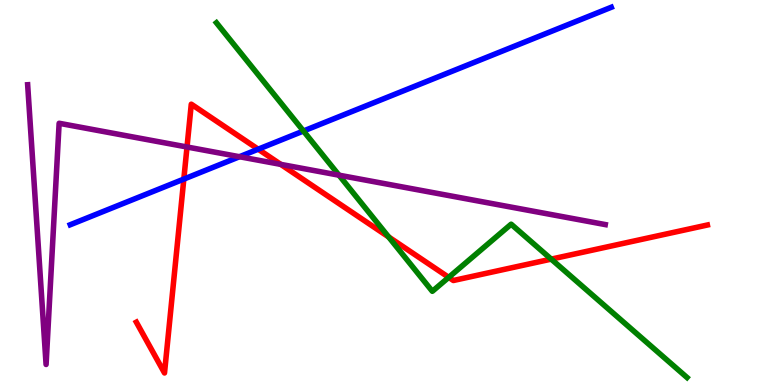[{'lines': ['blue', 'red'], 'intersections': [{'x': 2.37, 'y': 5.35}, {'x': 3.33, 'y': 6.12}]}, {'lines': ['green', 'red'], 'intersections': [{'x': 5.01, 'y': 3.85}, {'x': 5.79, 'y': 2.8}, {'x': 7.11, 'y': 3.27}]}, {'lines': ['purple', 'red'], 'intersections': [{'x': 2.41, 'y': 6.18}, {'x': 3.62, 'y': 5.73}]}, {'lines': ['blue', 'green'], 'intersections': [{'x': 3.92, 'y': 6.6}]}, {'lines': ['blue', 'purple'], 'intersections': [{'x': 3.09, 'y': 5.93}]}, {'lines': ['green', 'purple'], 'intersections': [{'x': 4.37, 'y': 5.45}]}]